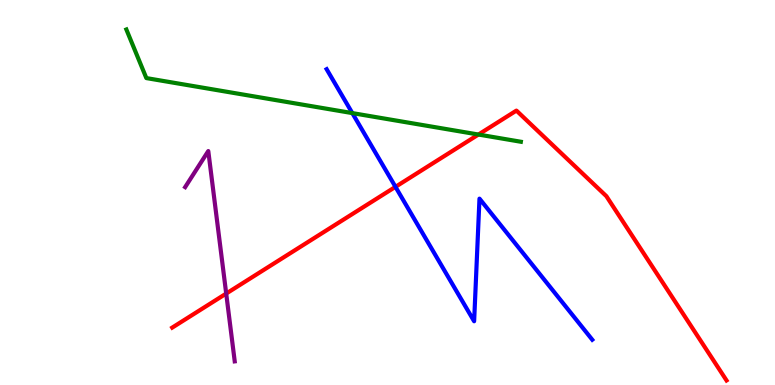[{'lines': ['blue', 'red'], 'intersections': [{'x': 5.1, 'y': 5.15}]}, {'lines': ['green', 'red'], 'intersections': [{'x': 6.17, 'y': 6.51}]}, {'lines': ['purple', 'red'], 'intersections': [{'x': 2.92, 'y': 2.37}]}, {'lines': ['blue', 'green'], 'intersections': [{'x': 4.55, 'y': 7.06}]}, {'lines': ['blue', 'purple'], 'intersections': []}, {'lines': ['green', 'purple'], 'intersections': []}]